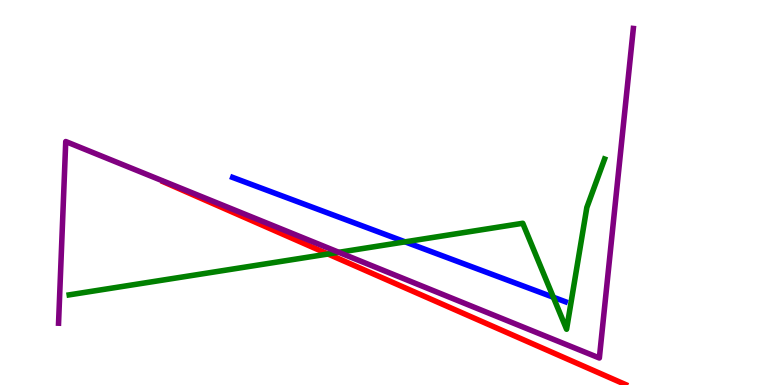[{'lines': ['blue', 'red'], 'intersections': []}, {'lines': ['green', 'red'], 'intersections': [{'x': 4.23, 'y': 3.4}]}, {'lines': ['purple', 'red'], 'intersections': []}, {'lines': ['blue', 'green'], 'intersections': [{'x': 5.23, 'y': 3.72}, {'x': 7.14, 'y': 2.28}]}, {'lines': ['blue', 'purple'], 'intersections': []}, {'lines': ['green', 'purple'], 'intersections': [{'x': 4.37, 'y': 3.45}]}]